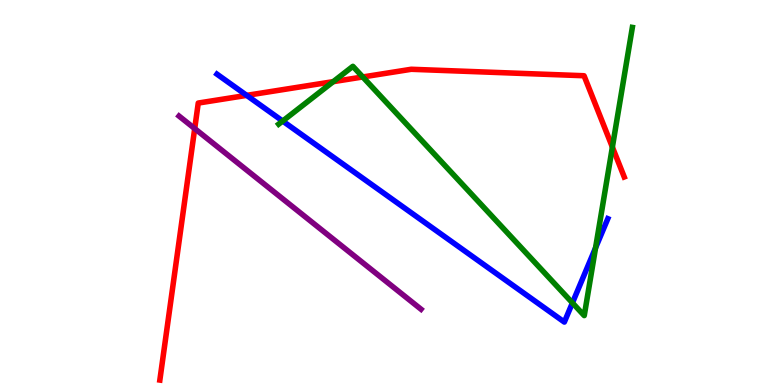[{'lines': ['blue', 'red'], 'intersections': [{'x': 3.18, 'y': 7.52}]}, {'lines': ['green', 'red'], 'intersections': [{'x': 4.3, 'y': 7.88}, {'x': 4.68, 'y': 8.0}, {'x': 7.9, 'y': 6.18}]}, {'lines': ['purple', 'red'], 'intersections': [{'x': 2.51, 'y': 6.66}]}, {'lines': ['blue', 'green'], 'intersections': [{'x': 3.65, 'y': 6.86}, {'x': 7.39, 'y': 2.13}, {'x': 7.68, 'y': 3.56}]}, {'lines': ['blue', 'purple'], 'intersections': []}, {'lines': ['green', 'purple'], 'intersections': []}]